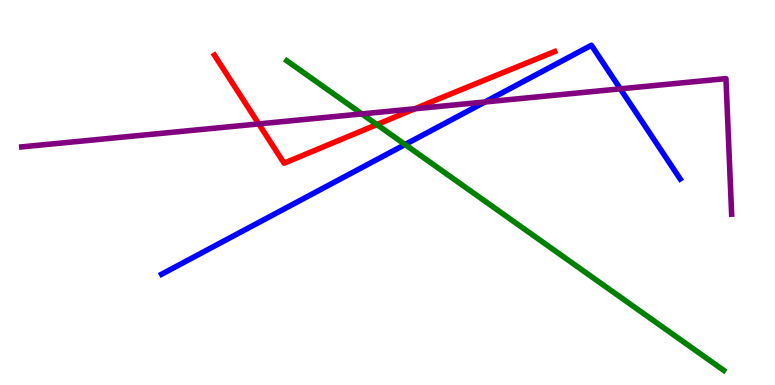[{'lines': ['blue', 'red'], 'intersections': []}, {'lines': ['green', 'red'], 'intersections': [{'x': 4.86, 'y': 6.76}]}, {'lines': ['purple', 'red'], 'intersections': [{'x': 3.34, 'y': 6.78}, {'x': 5.35, 'y': 7.17}]}, {'lines': ['blue', 'green'], 'intersections': [{'x': 5.23, 'y': 6.25}]}, {'lines': ['blue', 'purple'], 'intersections': [{'x': 6.26, 'y': 7.35}, {'x': 8.0, 'y': 7.69}]}, {'lines': ['green', 'purple'], 'intersections': [{'x': 4.67, 'y': 7.04}]}]